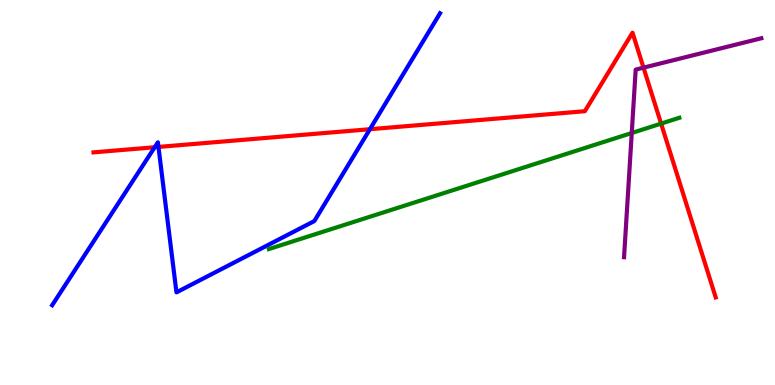[{'lines': ['blue', 'red'], 'intersections': [{'x': 2.0, 'y': 6.18}, {'x': 2.04, 'y': 6.18}, {'x': 4.77, 'y': 6.64}]}, {'lines': ['green', 'red'], 'intersections': [{'x': 8.53, 'y': 6.79}]}, {'lines': ['purple', 'red'], 'intersections': [{'x': 8.3, 'y': 8.24}]}, {'lines': ['blue', 'green'], 'intersections': []}, {'lines': ['blue', 'purple'], 'intersections': []}, {'lines': ['green', 'purple'], 'intersections': [{'x': 8.15, 'y': 6.55}]}]